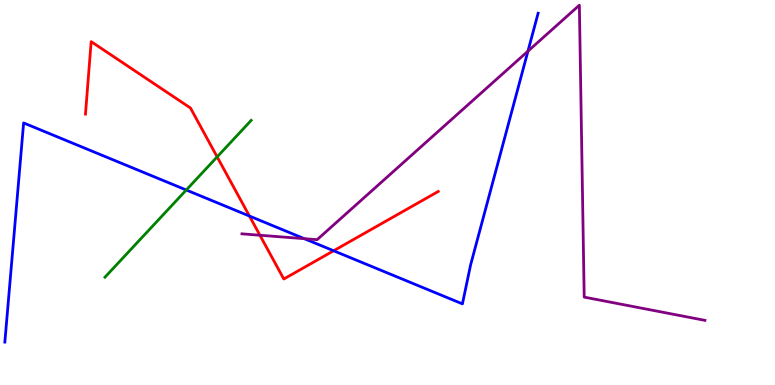[{'lines': ['blue', 'red'], 'intersections': [{'x': 3.22, 'y': 4.39}, {'x': 4.3, 'y': 3.49}]}, {'lines': ['green', 'red'], 'intersections': [{'x': 2.8, 'y': 5.93}]}, {'lines': ['purple', 'red'], 'intersections': [{'x': 3.35, 'y': 3.89}]}, {'lines': ['blue', 'green'], 'intersections': [{'x': 2.4, 'y': 5.06}]}, {'lines': ['blue', 'purple'], 'intersections': [{'x': 3.93, 'y': 3.8}, {'x': 6.81, 'y': 8.67}]}, {'lines': ['green', 'purple'], 'intersections': []}]